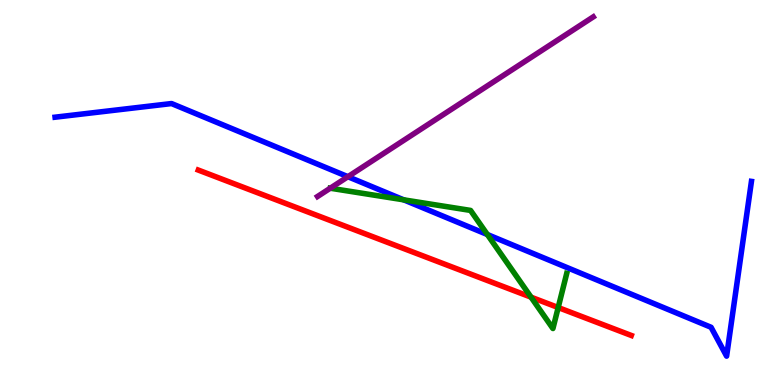[{'lines': ['blue', 'red'], 'intersections': []}, {'lines': ['green', 'red'], 'intersections': [{'x': 6.85, 'y': 2.28}, {'x': 7.2, 'y': 2.01}]}, {'lines': ['purple', 'red'], 'intersections': []}, {'lines': ['blue', 'green'], 'intersections': [{'x': 5.21, 'y': 4.81}, {'x': 6.29, 'y': 3.91}]}, {'lines': ['blue', 'purple'], 'intersections': [{'x': 4.49, 'y': 5.41}]}, {'lines': ['green', 'purple'], 'intersections': []}]